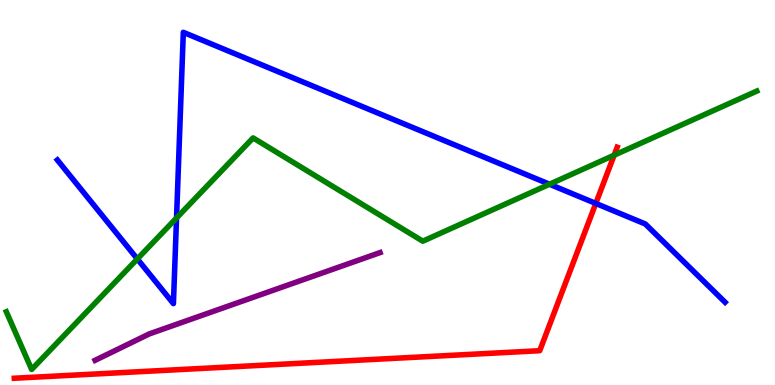[{'lines': ['blue', 'red'], 'intersections': [{'x': 7.69, 'y': 4.72}]}, {'lines': ['green', 'red'], 'intersections': [{'x': 7.92, 'y': 5.97}]}, {'lines': ['purple', 'red'], 'intersections': []}, {'lines': ['blue', 'green'], 'intersections': [{'x': 1.77, 'y': 3.27}, {'x': 2.28, 'y': 4.34}, {'x': 7.09, 'y': 5.21}]}, {'lines': ['blue', 'purple'], 'intersections': []}, {'lines': ['green', 'purple'], 'intersections': []}]